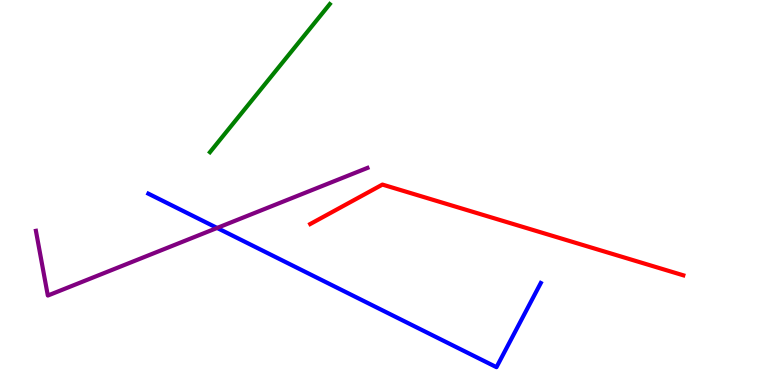[{'lines': ['blue', 'red'], 'intersections': []}, {'lines': ['green', 'red'], 'intersections': []}, {'lines': ['purple', 'red'], 'intersections': []}, {'lines': ['blue', 'green'], 'intersections': []}, {'lines': ['blue', 'purple'], 'intersections': [{'x': 2.8, 'y': 4.08}]}, {'lines': ['green', 'purple'], 'intersections': []}]